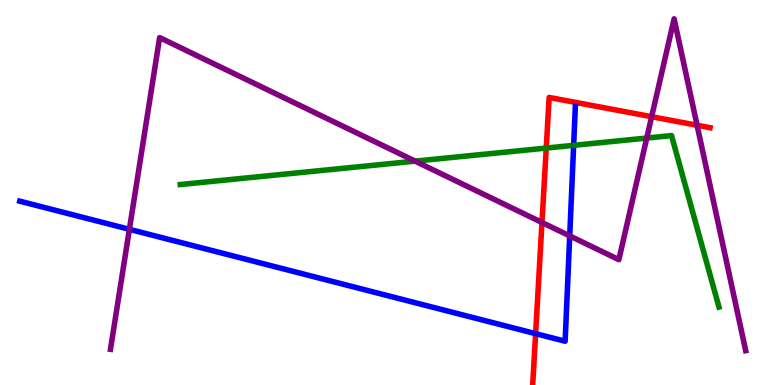[{'lines': ['blue', 'red'], 'intersections': [{'x': 6.91, 'y': 1.33}]}, {'lines': ['green', 'red'], 'intersections': [{'x': 7.05, 'y': 6.15}]}, {'lines': ['purple', 'red'], 'intersections': [{'x': 6.99, 'y': 4.22}, {'x': 8.41, 'y': 6.97}, {'x': 8.99, 'y': 6.75}]}, {'lines': ['blue', 'green'], 'intersections': [{'x': 7.4, 'y': 6.23}]}, {'lines': ['blue', 'purple'], 'intersections': [{'x': 1.67, 'y': 4.04}, {'x': 7.35, 'y': 3.87}]}, {'lines': ['green', 'purple'], 'intersections': [{'x': 5.36, 'y': 5.81}, {'x': 8.35, 'y': 6.41}]}]